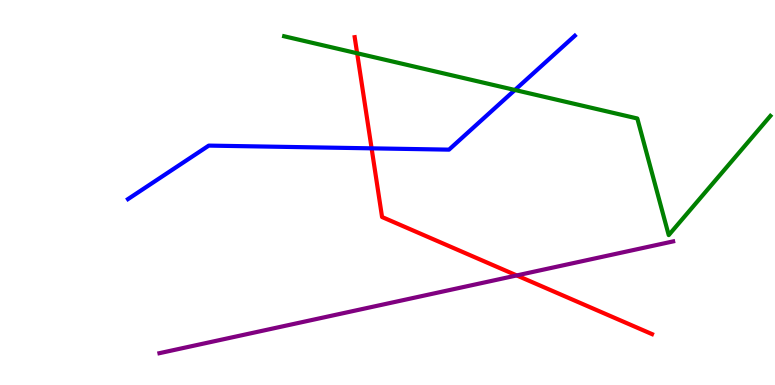[{'lines': ['blue', 'red'], 'intersections': [{'x': 4.79, 'y': 6.15}]}, {'lines': ['green', 'red'], 'intersections': [{'x': 4.61, 'y': 8.62}]}, {'lines': ['purple', 'red'], 'intersections': [{'x': 6.67, 'y': 2.85}]}, {'lines': ['blue', 'green'], 'intersections': [{'x': 6.64, 'y': 7.66}]}, {'lines': ['blue', 'purple'], 'intersections': []}, {'lines': ['green', 'purple'], 'intersections': []}]